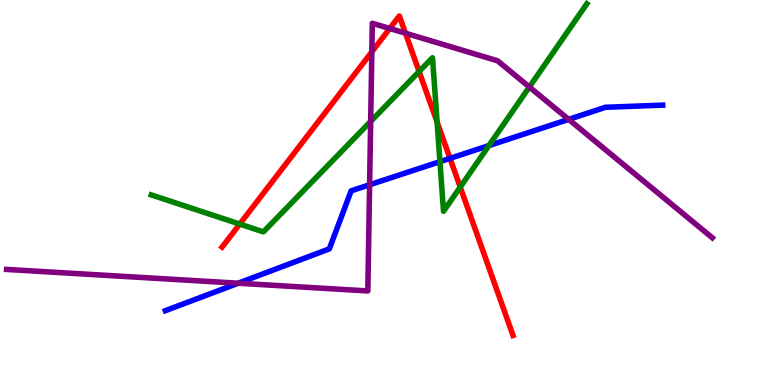[{'lines': ['blue', 'red'], 'intersections': [{'x': 5.81, 'y': 5.89}]}, {'lines': ['green', 'red'], 'intersections': [{'x': 3.09, 'y': 4.18}, {'x': 5.41, 'y': 8.14}, {'x': 5.64, 'y': 6.83}, {'x': 5.94, 'y': 5.14}]}, {'lines': ['purple', 'red'], 'intersections': [{'x': 4.8, 'y': 8.65}, {'x': 5.03, 'y': 9.26}, {'x': 5.23, 'y': 9.14}]}, {'lines': ['blue', 'green'], 'intersections': [{'x': 5.68, 'y': 5.8}, {'x': 6.31, 'y': 6.22}]}, {'lines': ['blue', 'purple'], 'intersections': [{'x': 3.07, 'y': 2.64}, {'x': 4.77, 'y': 5.2}, {'x': 7.34, 'y': 6.9}]}, {'lines': ['green', 'purple'], 'intersections': [{'x': 4.78, 'y': 6.85}, {'x': 6.83, 'y': 7.74}]}]